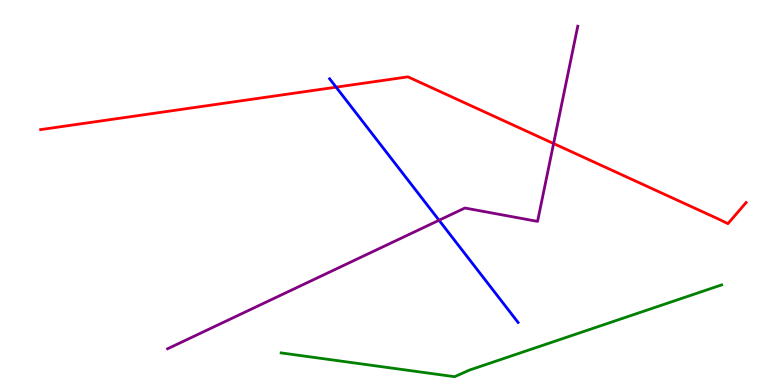[{'lines': ['blue', 'red'], 'intersections': [{'x': 4.34, 'y': 7.74}]}, {'lines': ['green', 'red'], 'intersections': []}, {'lines': ['purple', 'red'], 'intersections': [{'x': 7.14, 'y': 6.27}]}, {'lines': ['blue', 'green'], 'intersections': []}, {'lines': ['blue', 'purple'], 'intersections': [{'x': 5.67, 'y': 4.28}]}, {'lines': ['green', 'purple'], 'intersections': []}]